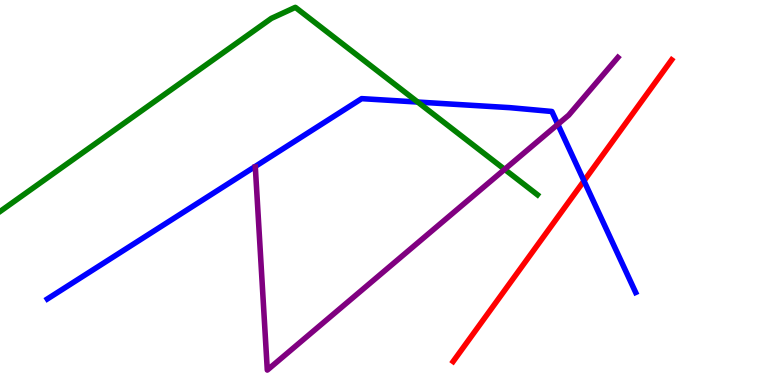[{'lines': ['blue', 'red'], 'intersections': [{'x': 7.54, 'y': 5.3}]}, {'lines': ['green', 'red'], 'intersections': []}, {'lines': ['purple', 'red'], 'intersections': []}, {'lines': ['blue', 'green'], 'intersections': [{'x': 5.39, 'y': 7.35}]}, {'lines': ['blue', 'purple'], 'intersections': [{'x': 7.2, 'y': 6.77}]}, {'lines': ['green', 'purple'], 'intersections': [{'x': 6.51, 'y': 5.6}]}]